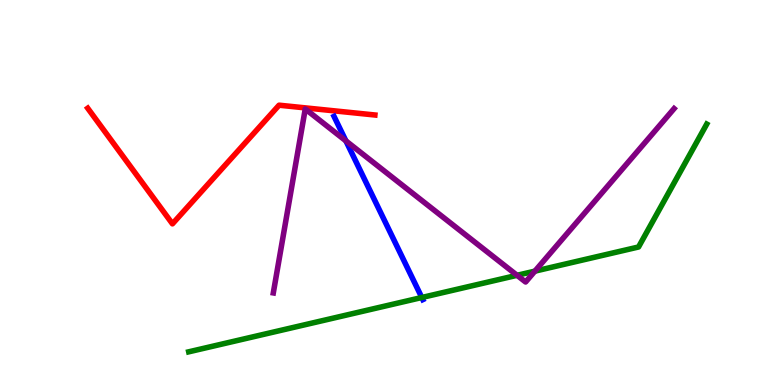[{'lines': ['blue', 'red'], 'intersections': []}, {'lines': ['green', 'red'], 'intersections': []}, {'lines': ['purple', 'red'], 'intersections': []}, {'lines': ['blue', 'green'], 'intersections': [{'x': 5.44, 'y': 2.27}]}, {'lines': ['blue', 'purple'], 'intersections': [{'x': 4.46, 'y': 6.34}]}, {'lines': ['green', 'purple'], 'intersections': [{'x': 6.67, 'y': 2.85}, {'x': 6.9, 'y': 2.96}]}]